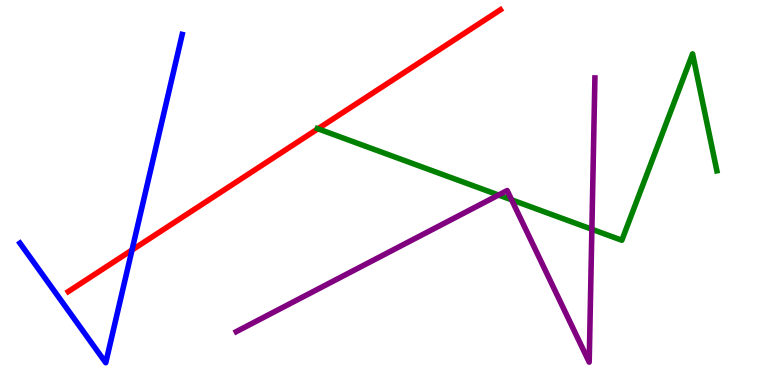[{'lines': ['blue', 'red'], 'intersections': [{'x': 1.7, 'y': 3.51}]}, {'lines': ['green', 'red'], 'intersections': [{'x': 4.1, 'y': 6.65}]}, {'lines': ['purple', 'red'], 'intersections': []}, {'lines': ['blue', 'green'], 'intersections': []}, {'lines': ['blue', 'purple'], 'intersections': []}, {'lines': ['green', 'purple'], 'intersections': [{'x': 6.43, 'y': 4.93}, {'x': 6.6, 'y': 4.81}, {'x': 7.64, 'y': 4.05}]}]